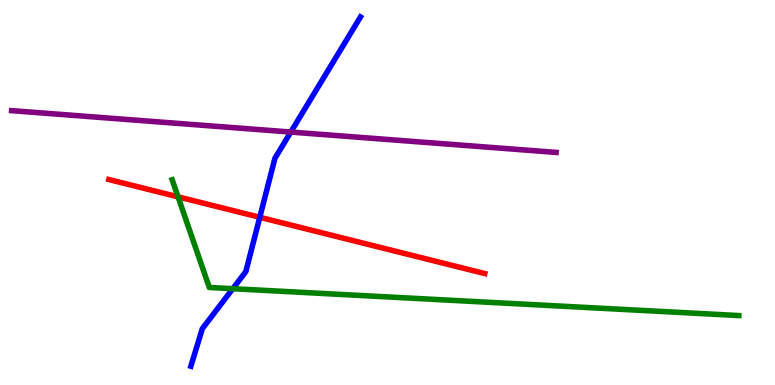[{'lines': ['blue', 'red'], 'intersections': [{'x': 3.35, 'y': 4.36}]}, {'lines': ['green', 'red'], 'intersections': [{'x': 2.3, 'y': 4.89}]}, {'lines': ['purple', 'red'], 'intersections': []}, {'lines': ['blue', 'green'], 'intersections': [{'x': 3.0, 'y': 2.5}]}, {'lines': ['blue', 'purple'], 'intersections': [{'x': 3.75, 'y': 6.57}]}, {'lines': ['green', 'purple'], 'intersections': []}]